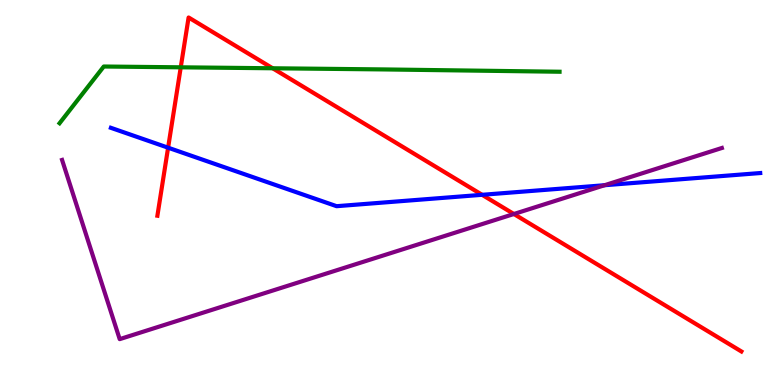[{'lines': ['blue', 'red'], 'intersections': [{'x': 2.17, 'y': 6.16}, {'x': 6.22, 'y': 4.94}]}, {'lines': ['green', 'red'], 'intersections': [{'x': 2.33, 'y': 8.25}, {'x': 3.52, 'y': 8.23}]}, {'lines': ['purple', 'red'], 'intersections': [{'x': 6.63, 'y': 4.44}]}, {'lines': ['blue', 'green'], 'intersections': []}, {'lines': ['blue', 'purple'], 'intersections': [{'x': 7.8, 'y': 5.19}]}, {'lines': ['green', 'purple'], 'intersections': []}]